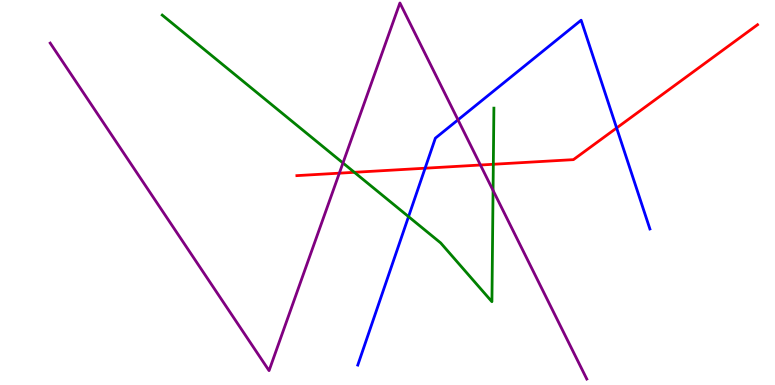[{'lines': ['blue', 'red'], 'intersections': [{'x': 5.49, 'y': 5.63}, {'x': 7.96, 'y': 6.68}]}, {'lines': ['green', 'red'], 'intersections': [{'x': 4.57, 'y': 5.52}, {'x': 6.37, 'y': 5.73}]}, {'lines': ['purple', 'red'], 'intersections': [{'x': 4.38, 'y': 5.5}, {'x': 6.2, 'y': 5.71}]}, {'lines': ['blue', 'green'], 'intersections': [{'x': 5.27, 'y': 4.37}]}, {'lines': ['blue', 'purple'], 'intersections': [{'x': 5.91, 'y': 6.89}]}, {'lines': ['green', 'purple'], 'intersections': [{'x': 4.43, 'y': 5.77}, {'x': 6.36, 'y': 5.05}]}]